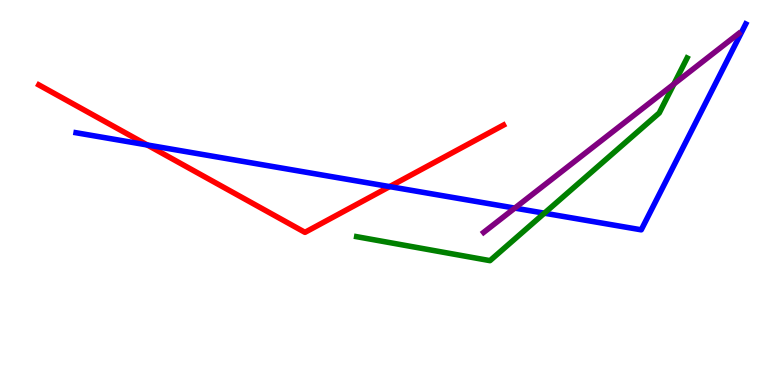[{'lines': ['blue', 'red'], 'intersections': [{'x': 1.9, 'y': 6.23}, {'x': 5.03, 'y': 5.15}]}, {'lines': ['green', 'red'], 'intersections': []}, {'lines': ['purple', 'red'], 'intersections': []}, {'lines': ['blue', 'green'], 'intersections': [{'x': 7.02, 'y': 4.46}]}, {'lines': ['blue', 'purple'], 'intersections': [{'x': 6.64, 'y': 4.59}]}, {'lines': ['green', 'purple'], 'intersections': [{'x': 8.7, 'y': 7.82}]}]